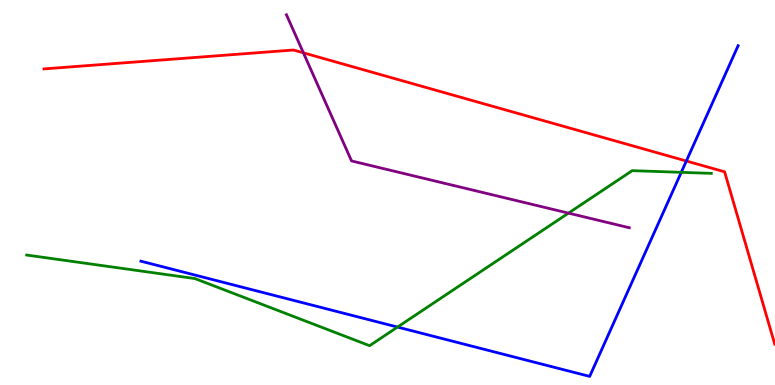[{'lines': ['blue', 'red'], 'intersections': [{'x': 8.86, 'y': 5.82}]}, {'lines': ['green', 'red'], 'intersections': []}, {'lines': ['purple', 'red'], 'intersections': [{'x': 3.91, 'y': 8.63}]}, {'lines': ['blue', 'green'], 'intersections': [{'x': 5.13, 'y': 1.5}, {'x': 8.79, 'y': 5.52}]}, {'lines': ['blue', 'purple'], 'intersections': []}, {'lines': ['green', 'purple'], 'intersections': [{'x': 7.34, 'y': 4.46}]}]